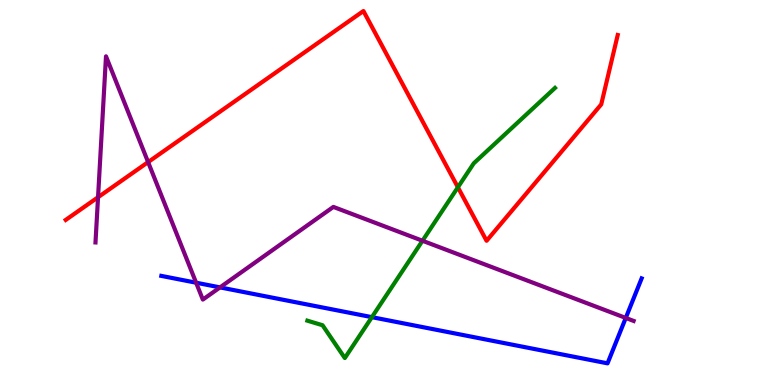[{'lines': ['blue', 'red'], 'intersections': []}, {'lines': ['green', 'red'], 'intersections': [{'x': 5.91, 'y': 5.14}]}, {'lines': ['purple', 'red'], 'intersections': [{'x': 1.27, 'y': 4.88}, {'x': 1.91, 'y': 5.79}]}, {'lines': ['blue', 'green'], 'intersections': [{'x': 4.8, 'y': 1.76}]}, {'lines': ['blue', 'purple'], 'intersections': [{'x': 2.53, 'y': 2.66}, {'x': 2.84, 'y': 2.54}, {'x': 8.07, 'y': 1.74}]}, {'lines': ['green', 'purple'], 'intersections': [{'x': 5.45, 'y': 3.75}]}]